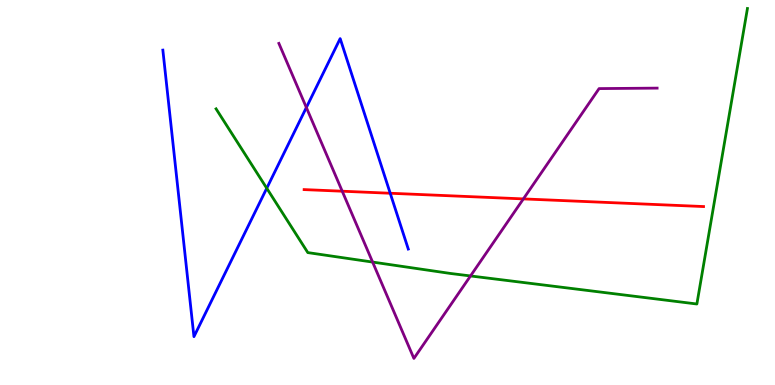[{'lines': ['blue', 'red'], 'intersections': [{'x': 5.04, 'y': 4.98}]}, {'lines': ['green', 'red'], 'intersections': []}, {'lines': ['purple', 'red'], 'intersections': [{'x': 4.42, 'y': 5.03}, {'x': 6.75, 'y': 4.83}]}, {'lines': ['blue', 'green'], 'intersections': [{'x': 3.44, 'y': 5.11}]}, {'lines': ['blue', 'purple'], 'intersections': [{'x': 3.95, 'y': 7.21}]}, {'lines': ['green', 'purple'], 'intersections': [{'x': 4.81, 'y': 3.19}, {'x': 6.07, 'y': 2.83}]}]